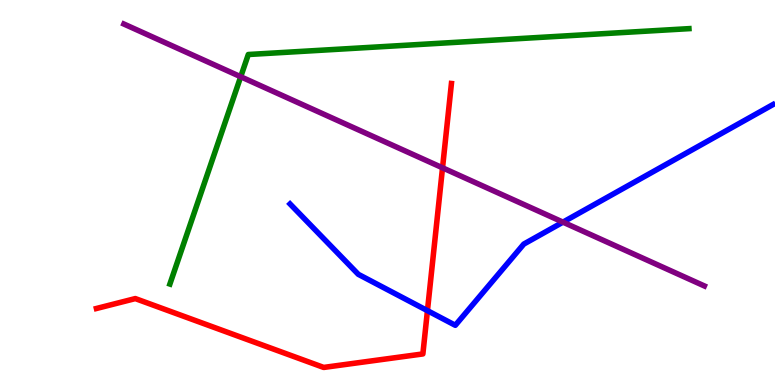[{'lines': ['blue', 'red'], 'intersections': [{'x': 5.52, 'y': 1.93}]}, {'lines': ['green', 'red'], 'intersections': []}, {'lines': ['purple', 'red'], 'intersections': [{'x': 5.71, 'y': 5.64}]}, {'lines': ['blue', 'green'], 'intersections': []}, {'lines': ['blue', 'purple'], 'intersections': [{'x': 7.26, 'y': 4.23}]}, {'lines': ['green', 'purple'], 'intersections': [{'x': 3.11, 'y': 8.01}]}]